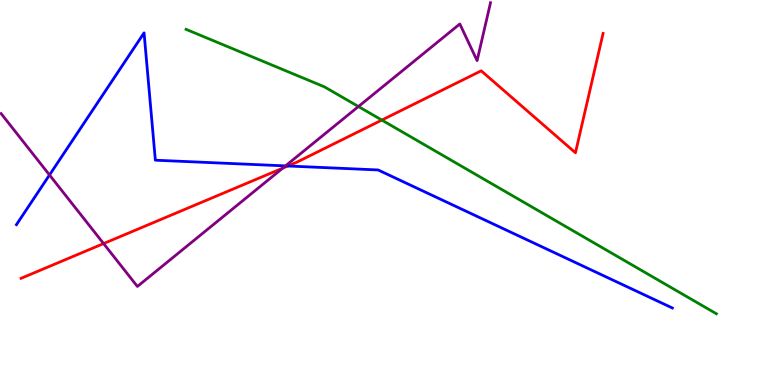[{'lines': ['blue', 'red'], 'intersections': [{'x': 3.71, 'y': 5.69}]}, {'lines': ['green', 'red'], 'intersections': [{'x': 4.93, 'y': 6.88}]}, {'lines': ['purple', 'red'], 'intersections': [{'x': 1.34, 'y': 3.67}, {'x': 3.65, 'y': 5.63}]}, {'lines': ['blue', 'green'], 'intersections': []}, {'lines': ['blue', 'purple'], 'intersections': [{'x': 0.639, 'y': 5.46}, {'x': 3.68, 'y': 5.69}]}, {'lines': ['green', 'purple'], 'intersections': [{'x': 4.62, 'y': 7.23}]}]